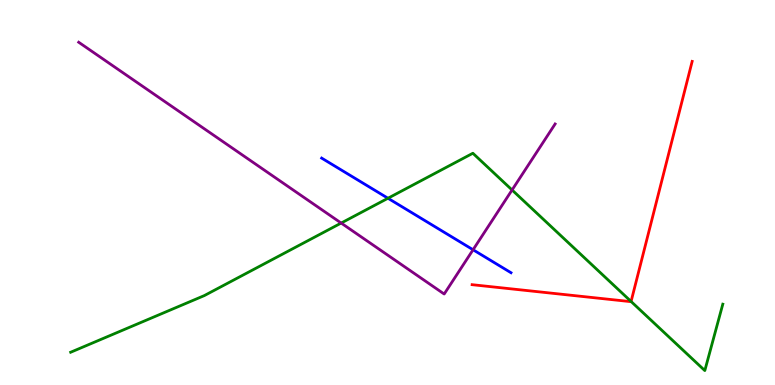[{'lines': ['blue', 'red'], 'intersections': []}, {'lines': ['green', 'red'], 'intersections': [{'x': 8.14, 'y': 2.17}]}, {'lines': ['purple', 'red'], 'intersections': []}, {'lines': ['blue', 'green'], 'intersections': [{'x': 5.01, 'y': 4.85}]}, {'lines': ['blue', 'purple'], 'intersections': [{'x': 6.1, 'y': 3.51}]}, {'lines': ['green', 'purple'], 'intersections': [{'x': 4.4, 'y': 4.21}, {'x': 6.61, 'y': 5.07}]}]